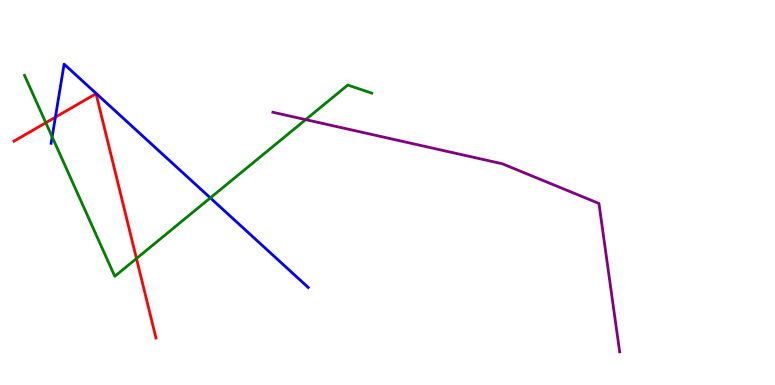[{'lines': ['blue', 'red'], 'intersections': [{'x': 0.715, 'y': 6.96}]}, {'lines': ['green', 'red'], 'intersections': [{'x': 0.591, 'y': 6.81}, {'x': 1.76, 'y': 3.29}]}, {'lines': ['purple', 'red'], 'intersections': []}, {'lines': ['blue', 'green'], 'intersections': [{'x': 0.673, 'y': 6.44}, {'x': 2.71, 'y': 4.86}]}, {'lines': ['blue', 'purple'], 'intersections': []}, {'lines': ['green', 'purple'], 'intersections': [{'x': 3.94, 'y': 6.89}]}]